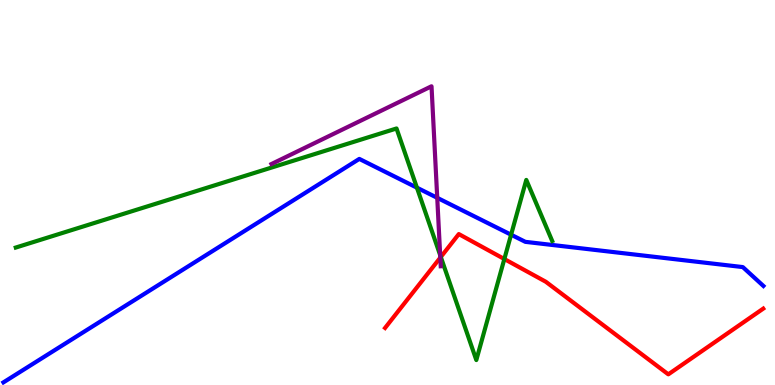[{'lines': ['blue', 'red'], 'intersections': []}, {'lines': ['green', 'red'], 'intersections': [{'x': 5.69, 'y': 3.32}, {'x': 6.51, 'y': 3.27}]}, {'lines': ['purple', 'red'], 'intersections': [{'x': 5.68, 'y': 3.31}]}, {'lines': ['blue', 'green'], 'intersections': [{'x': 5.38, 'y': 5.13}, {'x': 6.59, 'y': 3.9}]}, {'lines': ['blue', 'purple'], 'intersections': [{'x': 5.64, 'y': 4.86}]}, {'lines': ['green', 'purple'], 'intersections': [{'x': 5.68, 'y': 3.37}]}]